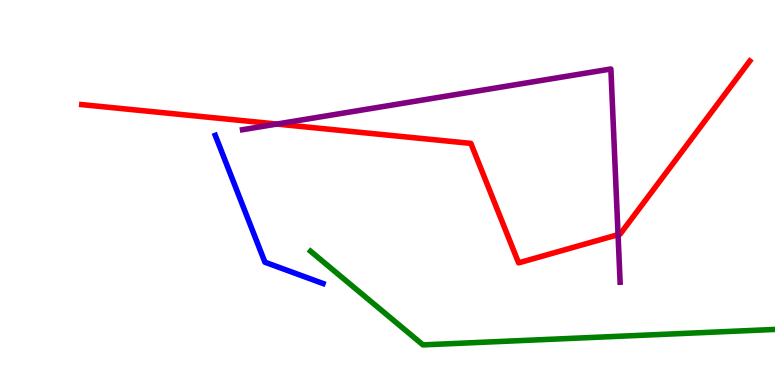[{'lines': ['blue', 'red'], 'intersections': []}, {'lines': ['green', 'red'], 'intersections': []}, {'lines': ['purple', 'red'], 'intersections': [{'x': 3.57, 'y': 6.78}, {'x': 7.97, 'y': 3.9}]}, {'lines': ['blue', 'green'], 'intersections': []}, {'lines': ['blue', 'purple'], 'intersections': []}, {'lines': ['green', 'purple'], 'intersections': []}]